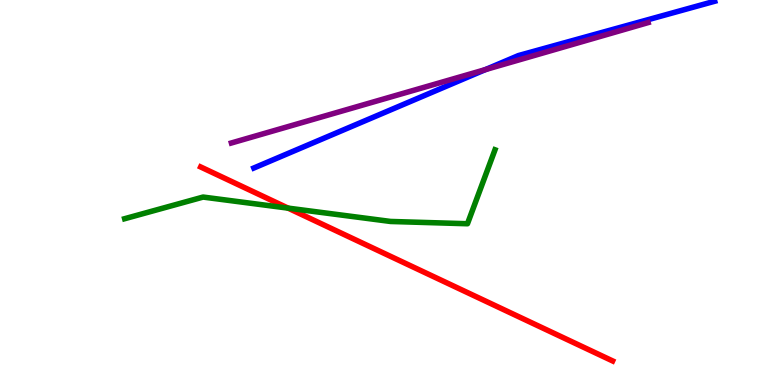[{'lines': ['blue', 'red'], 'intersections': []}, {'lines': ['green', 'red'], 'intersections': [{'x': 3.72, 'y': 4.59}]}, {'lines': ['purple', 'red'], 'intersections': []}, {'lines': ['blue', 'green'], 'intersections': []}, {'lines': ['blue', 'purple'], 'intersections': [{'x': 6.26, 'y': 8.19}]}, {'lines': ['green', 'purple'], 'intersections': []}]